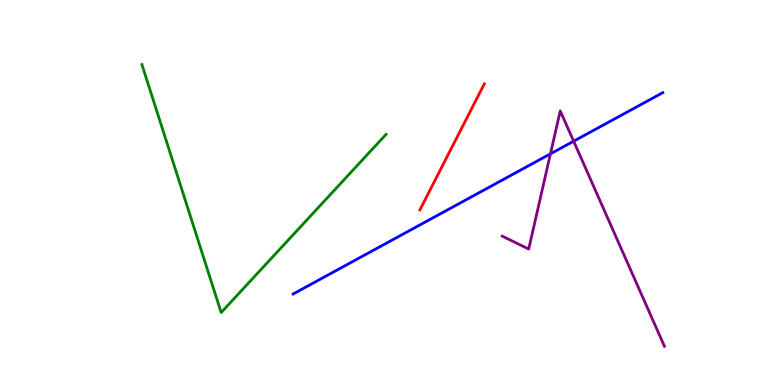[{'lines': ['blue', 'red'], 'intersections': []}, {'lines': ['green', 'red'], 'intersections': []}, {'lines': ['purple', 'red'], 'intersections': []}, {'lines': ['blue', 'green'], 'intersections': []}, {'lines': ['blue', 'purple'], 'intersections': [{'x': 7.1, 'y': 6.0}, {'x': 7.4, 'y': 6.33}]}, {'lines': ['green', 'purple'], 'intersections': []}]